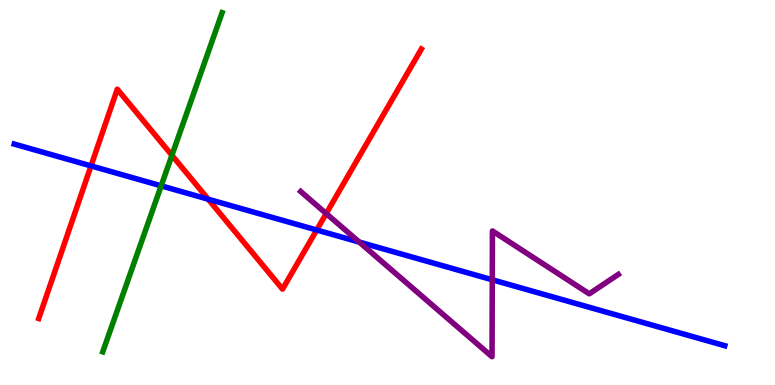[{'lines': ['blue', 'red'], 'intersections': [{'x': 1.17, 'y': 5.69}, {'x': 2.69, 'y': 4.83}, {'x': 4.09, 'y': 4.03}]}, {'lines': ['green', 'red'], 'intersections': [{'x': 2.22, 'y': 5.97}]}, {'lines': ['purple', 'red'], 'intersections': [{'x': 4.21, 'y': 4.45}]}, {'lines': ['blue', 'green'], 'intersections': [{'x': 2.08, 'y': 5.17}]}, {'lines': ['blue', 'purple'], 'intersections': [{'x': 4.64, 'y': 3.71}, {'x': 6.35, 'y': 2.73}]}, {'lines': ['green', 'purple'], 'intersections': []}]